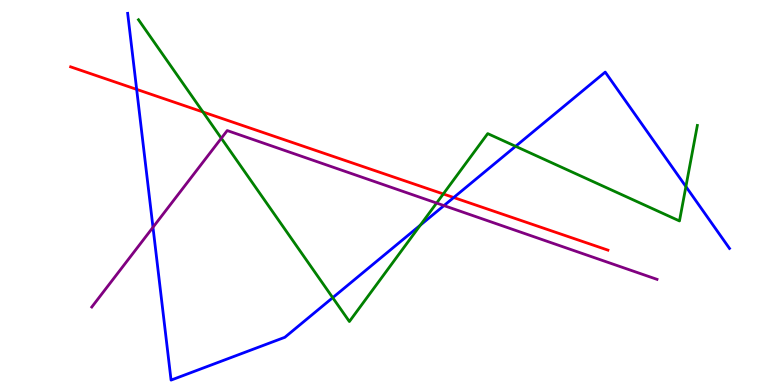[{'lines': ['blue', 'red'], 'intersections': [{'x': 1.76, 'y': 7.68}, {'x': 5.85, 'y': 4.87}]}, {'lines': ['green', 'red'], 'intersections': [{'x': 2.62, 'y': 7.09}, {'x': 5.72, 'y': 4.96}]}, {'lines': ['purple', 'red'], 'intersections': []}, {'lines': ['blue', 'green'], 'intersections': [{'x': 4.29, 'y': 2.27}, {'x': 5.42, 'y': 4.15}, {'x': 6.65, 'y': 6.2}, {'x': 8.85, 'y': 5.15}]}, {'lines': ['blue', 'purple'], 'intersections': [{'x': 1.97, 'y': 4.1}, {'x': 5.73, 'y': 4.66}]}, {'lines': ['green', 'purple'], 'intersections': [{'x': 2.86, 'y': 6.41}, {'x': 5.63, 'y': 4.73}]}]